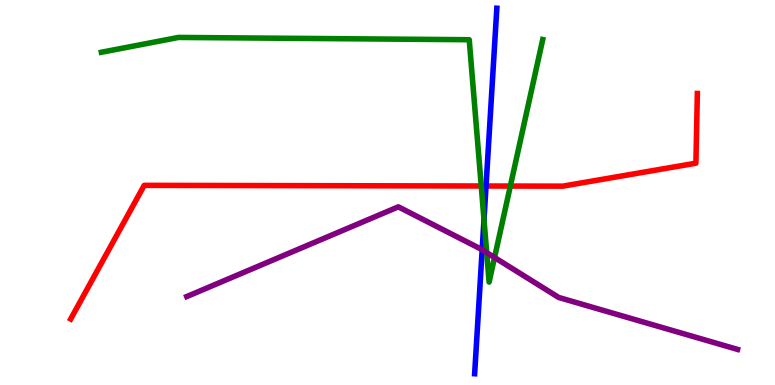[{'lines': ['blue', 'red'], 'intersections': [{'x': 6.27, 'y': 5.17}]}, {'lines': ['green', 'red'], 'intersections': [{'x': 6.21, 'y': 5.17}, {'x': 6.59, 'y': 5.17}]}, {'lines': ['purple', 'red'], 'intersections': []}, {'lines': ['blue', 'green'], 'intersections': [{'x': 6.25, 'y': 4.29}]}, {'lines': ['blue', 'purple'], 'intersections': [{'x': 6.22, 'y': 3.51}]}, {'lines': ['green', 'purple'], 'intersections': [{'x': 6.28, 'y': 3.44}, {'x': 6.38, 'y': 3.31}]}]